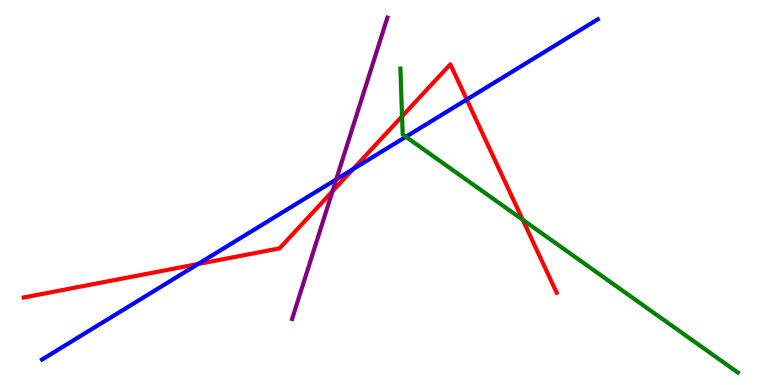[{'lines': ['blue', 'red'], 'intersections': [{'x': 2.56, 'y': 3.14}, {'x': 4.56, 'y': 5.61}, {'x': 6.02, 'y': 7.41}]}, {'lines': ['green', 'red'], 'intersections': [{'x': 5.19, 'y': 6.98}, {'x': 6.74, 'y': 4.29}]}, {'lines': ['purple', 'red'], 'intersections': [{'x': 4.29, 'y': 5.03}]}, {'lines': ['blue', 'green'], 'intersections': [{'x': 5.24, 'y': 6.45}]}, {'lines': ['blue', 'purple'], 'intersections': [{'x': 4.34, 'y': 5.34}]}, {'lines': ['green', 'purple'], 'intersections': []}]